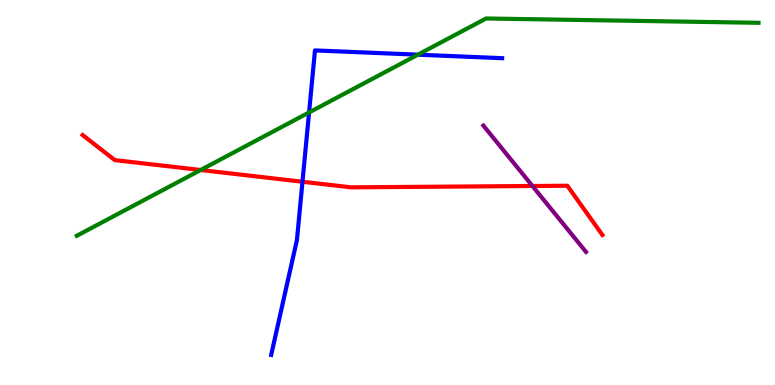[{'lines': ['blue', 'red'], 'intersections': [{'x': 3.9, 'y': 5.28}]}, {'lines': ['green', 'red'], 'intersections': [{'x': 2.59, 'y': 5.58}]}, {'lines': ['purple', 'red'], 'intersections': [{'x': 6.87, 'y': 5.17}]}, {'lines': ['blue', 'green'], 'intersections': [{'x': 3.99, 'y': 7.08}, {'x': 5.39, 'y': 8.58}]}, {'lines': ['blue', 'purple'], 'intersections': []}, {'lines': ['green', 'purple'], 'intersections': []}]